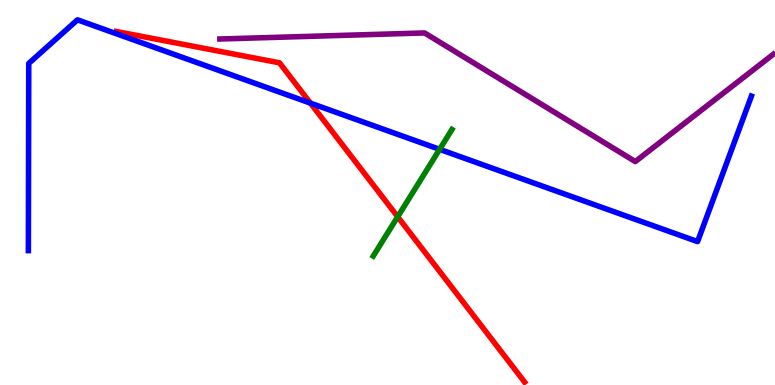[{'lines': ['blue', 'red'], 'intersections': [{'x': 4.01, 'y': 7.32}]}, {'lines': ['green', 'red'], 'intersections': [{'x': 5.13, 'y': 4.37}]}, {'lines': ['purple', 'red'], 'intersections': []}, {'lines': ['blue', 'green'], 'intersections': [{'x': 5.67, 'y': 6.12}]}, {'lines': ['blue', 'purple'], 'intersections': []}, {'lines': ['green', 'purple'], 'intersections': []}]